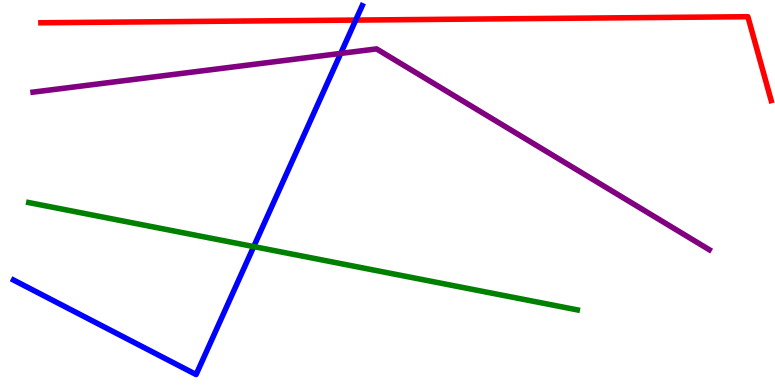[{'lines': ['blue', 'red'], 'intersections': [{'x': 4.59, 'y': 9.48}]}, {'lines': ['green', 'red'], 'intersections': []}, {'lines': ['purple', 'red'], 'intersections': []}, {'lines': ['blue', 'green'], 'intersections': [{'x': 3.27, 'y': 3.6}]}, {'lines': ['blue', 'purple'], 'intersections': [{'x': 4.4, 'y': 8.61}]}, {'lines': ['green', 'purple'], 'intersections': []}]